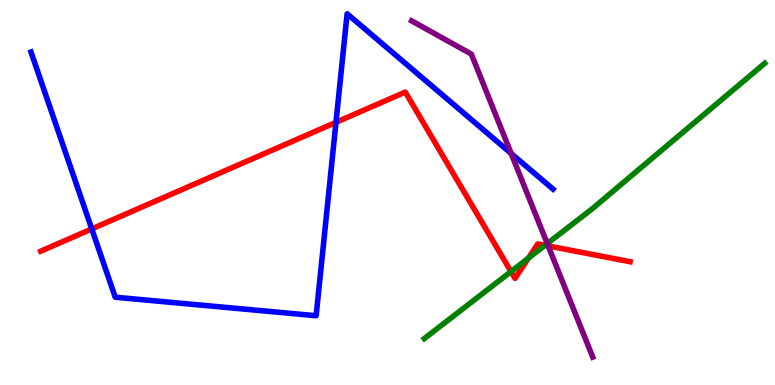[{'lines': ['blue', 'red'], 'intersections': [{'x': 1.18, 'y': 4.05}, {'x': 4.34, 'y': 6.82}]}, {'lines': ['green', 'red'], 'intersections': [{'x': 6.59, 'y': 2.95}, {'x': 6.82, 'y': 3.29}, {'x': 7.03, 'y': 3.63}]}, {'lines': ['purple', 'red'], 'intersections': [{'x': 7.07, 'y': 3.61}]}, {'lines': ['blue', 'green'], 'intersections': []}, {'lines': ['blue', 'purple'], 'intersections': [{'x': 6.6, 'y': 6.01}]}, {'lines': ['green', 'purple'], 'intersections': [{'x': 7.06, 'y': 3.67}]}]